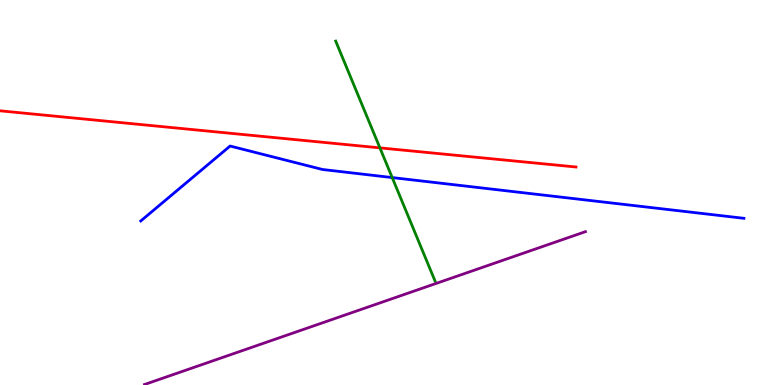[{'lines': ['blue', 'red'], 'intersections': []}, {'lines': ['green', 'red'], 'intersections': [{'x': 4.9, 'y': 6.16}]}, {'lines': ['purple', 'red'], 'intersections': []}, {'lines': ['blue', 'green'], 'intersections': [{'x': 5.06, 'y': 5.39}]}, {'lines': ['blue', 'purple'], 'intersections': []}, {'lines': ['green', 'purple'], 'intersections': []}]